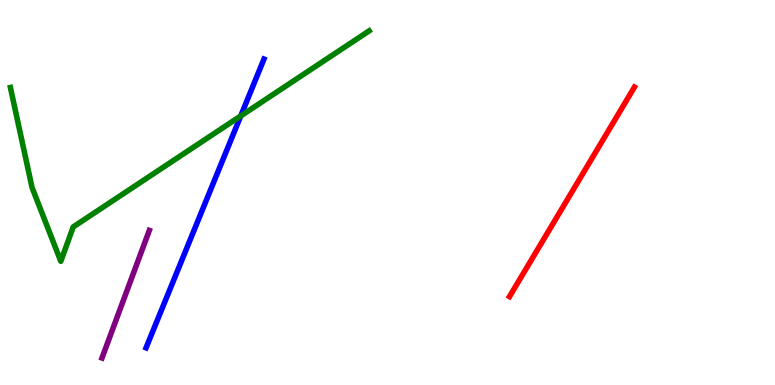[{'lines': ['blue', 'red'], 'intersections': []}, {'lines': ['green', 'red'], 'intersections': []}, {'lines': ['purple', 'red'], 'intersections': []}, {'lines': ['blue', 'green'], 'intersections': [{'x': 3.11, 'y': 6.99}]}, {'lines': ['blue', 'purple'], 'intersections': []}, {'lines': ['green', 'purple'], 'intersections': []}]